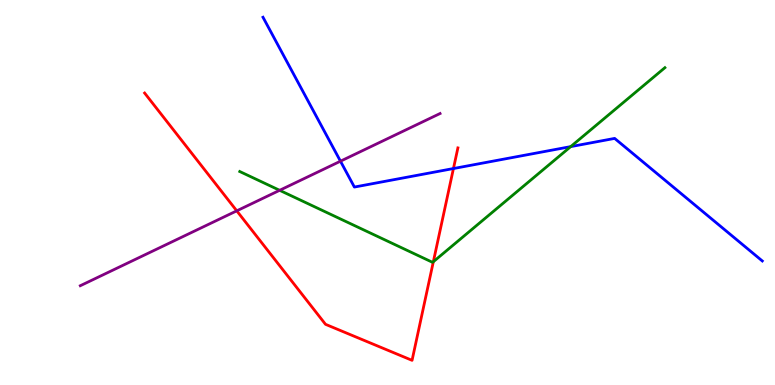[{'lines': ['blue', 'red'], 'intersections': [{'x': 5.85, 'y': 5.62}]}, {'lines': ['green', 'red'], 'intersections': [{'x': 5.59, 'y': 3.2}]}, {'lines': ['purple', 'red'], 'intersections': [{'x': 3.05, 'y': 4.52}]}, {'lines': ['blue', 'green'], 'intersections': [{'x': 7.36, 'y': 6.19}]}, {'lines': ['blue', 'purple'], 'intersections': [{'x': 4.39, 'y': 5.81}]}, {'lines': ['green', 'purple'], 'intersections': [{'x': 3.61, 'y': 5.06}]}]